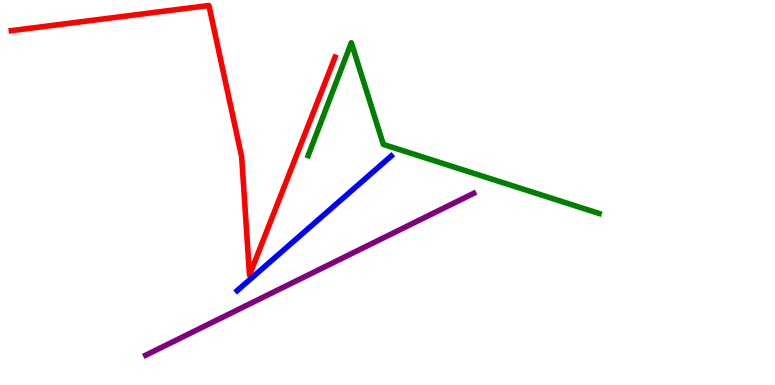[{'lines': ['blue', 'red'], 'intersections': []}, {'lines': ['green', 'red'], 'intersections': []}, {'lines': ['purple', 'red'], 'intersections': []}, {'lines': ['blue', 'green'], 'intersections': []}, {'lines': ['blue', 'purple'], 'intersections': []}, {'lines': ['green', 'purple'], 'intersections': []}]